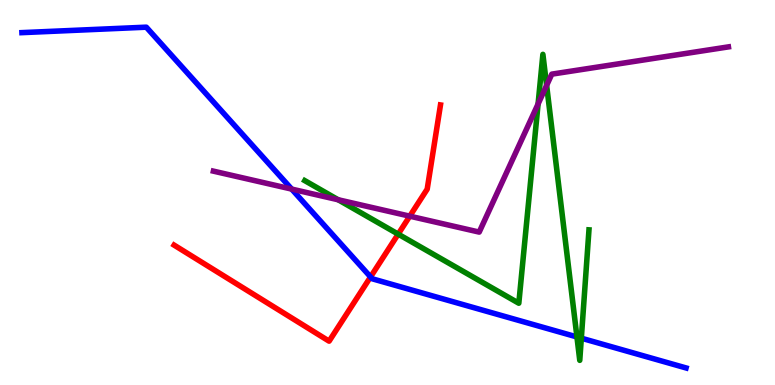[{'lines': ['blue', 'red'], 'intersections': [{'x': 4.78, 'y': 2.81}]}, {'lines': ['green', 'red'], 'intersections': [{'x': 5.14, 'y': 3.92}]}, {'lines': ['purple', 'red'], 'intersections': [{'x': 5.29, 'y': 4.39}]}, {'lines': ['blue', 'green'], 'intersections': [{'x': 7.44, 'y': 1.25}, {'x': 7.5, 'y': 1.22}]}, {'lines': ['blue', 'purple'], 'intersections': [{'x': 3.76, 'y': 5.09}]}, {'lines': ['green', 'purple'], 'intersections': [{'x': 4.36, 'y': 4.81}, {'x': 6.94, 'y': 7.3}, {'x': 7.05, 'y': 7.78}]}]